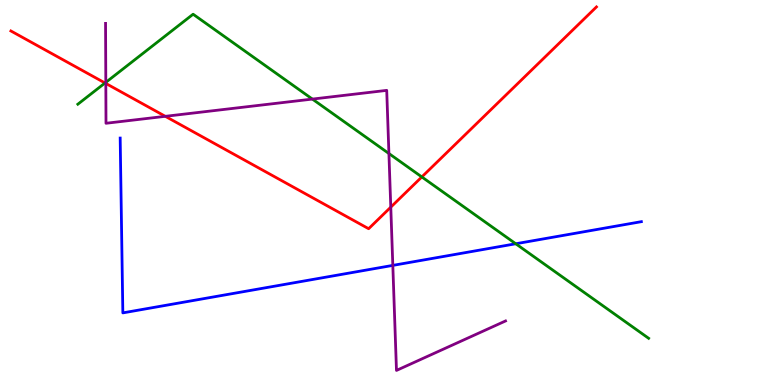[{'lines': ['blue', 'red'], 'intersections': []}, {'lines': ['green', 'red'], 'intersections': [{'x': 1.36, 'y': 7.84}, {'x': 5.44, 'y': 5.4}]}, {'lines': ['purple', 'red'], 'intersections': [{'x': 1.37, 'y': 7.83}, {'x': 2.13, 'y': 6.98}, {'x': 5.04, 'y': 4.62}]}, {'lines': ['blue', 'green'], 'intersections': [{'x': 6.65, 'y': 3.67}]}, {'lines': ['blue', 'purple'], 'intersections': [{'x': 5.07, 'y': 3.11}]}, {'lines': ['green', 'purple'], 'intersections': [{'x': 1.37, 'y': 7.86}, {'x': 4.03, 'y': 7.43}, {'x': 5.02, 'y': 6.01}]}]